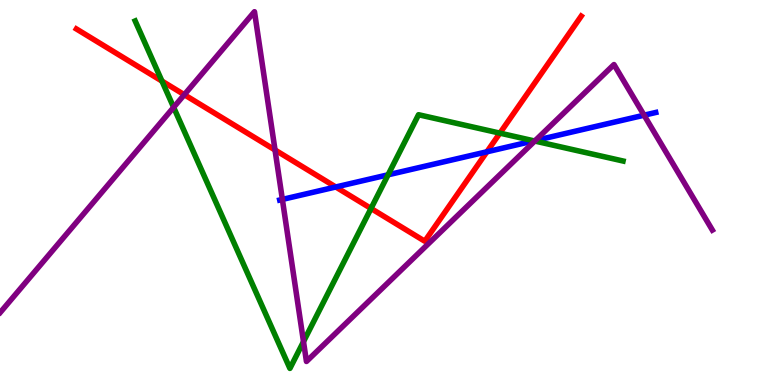[{'lines': ['blue', 'red'], 'intersections': [{'x': 4.33, 'y': 5.14}, {'x': 6.28, 'y': 6.06}]}, {'lines': ['green', 'red'], 'intersections': [{'x': 2.09, 'y': 7.89}, {'x': 4.79, 'y': 4.59}, {'x': 6.45, 'y': 6.54}]}, {'lines': ['purple', 'red'], 'intersections': [{'x': 2.38, 'y': 7.54}, {'x': 3.55, 'y': 6.1}]}, {'lines': ['blue', 'green'], 'intersections': [{'x': 5.01, 'y': 5.46}, {'x': 6.89, 'y': 6.34}]}, {'lines': ['blue', 'purple'], 'intersections': [{'x': 3.64, 'y': 4.82}, {'x': 6.91, 'y': 6.35}, {'x': 8.31, 'y': 7.01}]}, {'lines': ['green', 'purple'], 'intersections': [{'x': 2.24, 'y': 7.21}, {'x': 3.92, 'y': 1.13}, {'x': 6.9, 'y': 6.34}]}]